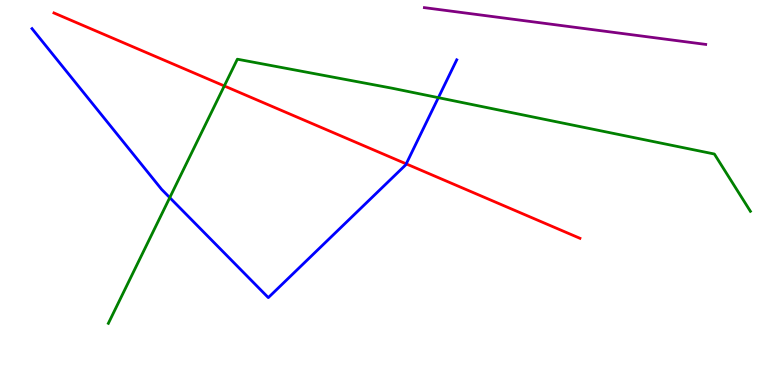[{'lines': ['blue', 'red'], 'intersections': [{'x': 5.24, 'y': 5.74}]}, {'lines': ['green', 'red'], 'intersections': [{'x': 2.89, 'y': 7.77}]}, {'lines': ['purple', 'red'], 'intersections': []}, {'lines': ['blue', 'green'], 'intersections': [{'x': 2.19, 'y': 4.87}, {'x': 5.66, 'y': 7.46}]}, {'lines': ['blue', 'purple'], 'intersections': []}, {'lines': ['green', 'purple'], 'intersections': []}]